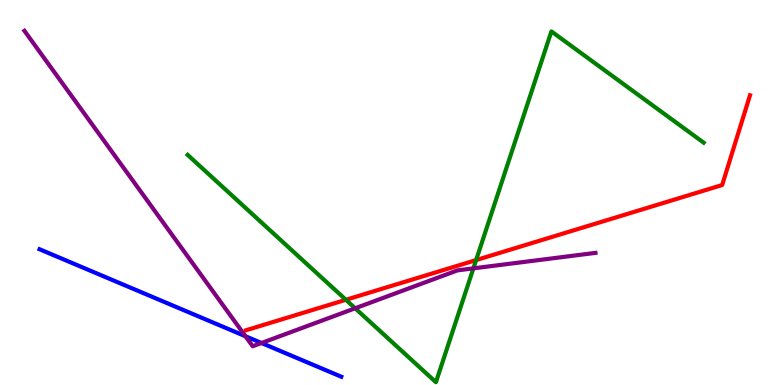[{'lines': ['blue', 'red'], 'intersections': []}, {'lines': ['green', 'red'], 'intersections': [{'x': 4.46, 'y': 2.21}, {'x': 6.14, 'y': 3.24}]}, {'lines': ['purple', 'red'], 'intersections': []}, {'lines': ['blue', 'green'], 'intersections': []}, {'lines': ['blue', 'purple'], 'intersections': [{'x': 3.17, 'y': 1.27}, {'x': 3.37, 'y': 1.09}]}, {'lines': ['green', 'purple'], 'intersections': [{'x': 4.58, 'y': 1.99}, {'x': 6.11, 'y': 3.03}]}]